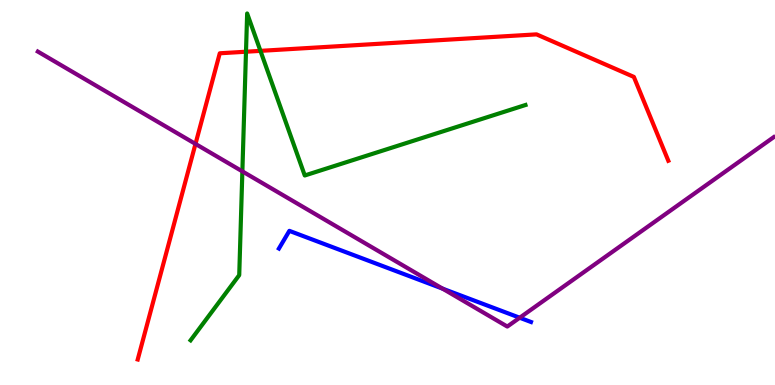[{'lines': ['blue', 'red'], 'intersections': []}, {'lines': ['green', 'red'], 'intersections': [{'x': 3.17, 'y': 8.66}, {'x': 3.36, 'y': 8.68}]}, {'lines': ['purple', 'red'], 'intersections': [{'x': 2.52, 'y': 6.26}]}, {'lines': ['blue', 'green'], 'intersections': []}, {'lines': ['blue', 'purple'], 'intersections': [{'x': 5.71, 'y': 2.5}, {'x': 6.71, 'y': 1.75}]}, {'lines': ['green', 'purple'], 'intersections': [{'x': 3.13, 'y': 5.55}]}]